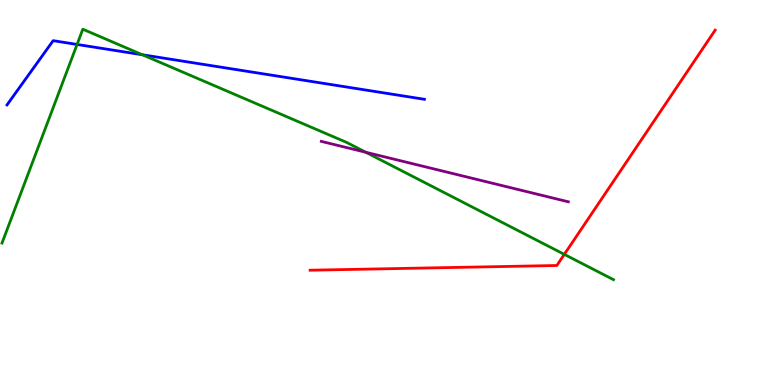[{'lines': ['blue', 'red'], 'intersections': []}, {'lines': ['green', 'red'], 'intersections': [{'x': 7.28, 'y': 3.39}]}, {'lines': ['purple', 'red'], 'intersections': []}, {'lines': ['blue', 'green'], 'intersections': [{'x': 0.994, 'y': 8.85}, {'x': 1.84, 'y': 8.58}]}, {'lines': ['blue', 'purple'], 'intersections': []}, {'lines': ['green', 'purple'], 'intersections': [{'x': 4.72, 'y': 6.05}]}]